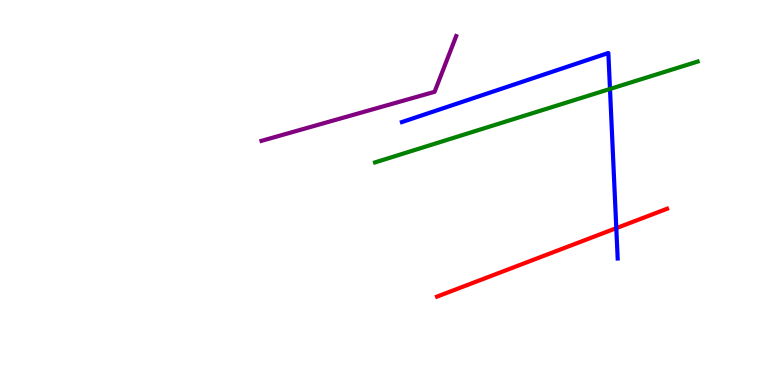[{'lines': ['blue', 'red'], 'intersections': [{'x': 7.95, 'y': 4.07}]}, {'lines': ['green', 'red'], 'intersections': []}, {'lines': ['purple', 'red'], 'intersections': []}, {'lines': ['blue', 'green'], 'intersections': [{'x': 7.87, 'y': 7.69}]}, {'lines': ['blue', 'purple'], 'intersections': []}, {'lines': ['green', 'purple'], 'intersections': []}]